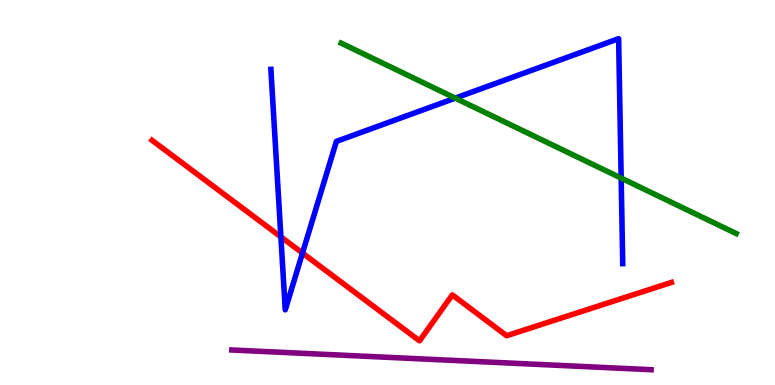[{'lines': ['blue', 'red'], 'intersections': [{'x': 3.62, 'y': 3.85}, {'x': 3.9, 'y': 3.43}]}, {'lines': ['green', 'red'], 'intersections': []}, {'lines': ['purple', 'red'], 'intersections': []}, {'lines': ['blue', 'green'], 'intersections': [{'x': 5.87, 'y': 7.45}, {'x': 8.02, 'y': 5.37}]}, {'lines': ['blue', 'purple'], 'intersections': []}, {'lines': ['green', 'purple'], 'intersections': []}]